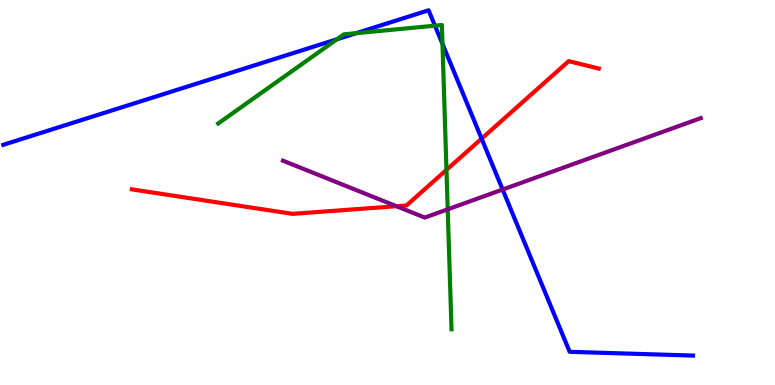[{'lines': ['blue', 'red'], 'intersections': [{'x': 6.21, 'y': 6.4}]}, {'lines': ['green', 'red'], 'intersections': [{'x': 5.76, 'y': 5.59}]}, {'lines': ['purple', 'red'], 'intersections': [{'x': 5.12, 'y': 4.64}]}, {'lines': ['blue', 'green'], 'intersections': [{'x': 4.35, 'y': 8.98}, {'x': 4.6, 'y': 9.14}, {'x': 5.61, 'y': 9.33}, {'x': 5.71, 'y': 8.86}]}, {'lines': ['blue', 'purple'], 'intersections': [{'x': 6.49, 'y': 5.08}]}, {'lines': ['green', 'purple'], 'intersections': [{'x': 5.78, 'y': 4.56}]}]